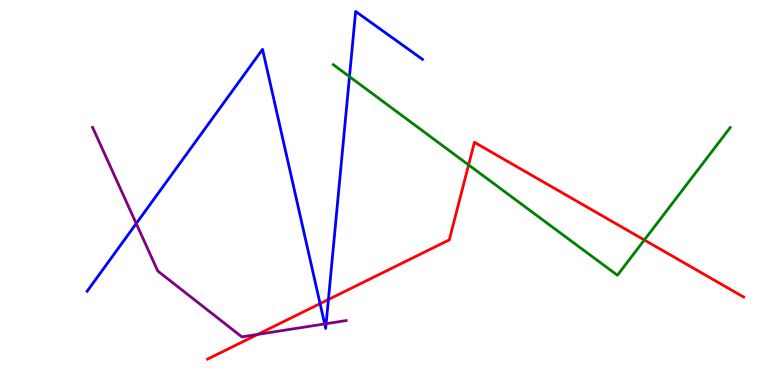[{'lines': ['blue', 'red'], 'intersections': [{'x': 4.13, 'y': 2.11}, {'x': 4.24, 'y': 2.22}]}, {'lines': ['green', 'red'], 'intersections': [{'x': 6.05, 'y': 5.72}, {'x': 8.31, 'y': 3.77}]}, {'lines': ['purple', 'red'], 'intersections': [{'x': 3.32, 'y': 1.31}]}, {'lines': ['blue', 'green'], 'intersections': [{'x': 4.51, 'y': 8.01}]}, {'lines': ['blue', 'purple'], 'intersections': [{'x': 1.76, 'y': 4.19}, {'x': 4.19, 'y': 1.59}, {'x': 4.21, 'y': 1.59}]}, {'lines': ['green', 'purple'], 'intersections': []}]